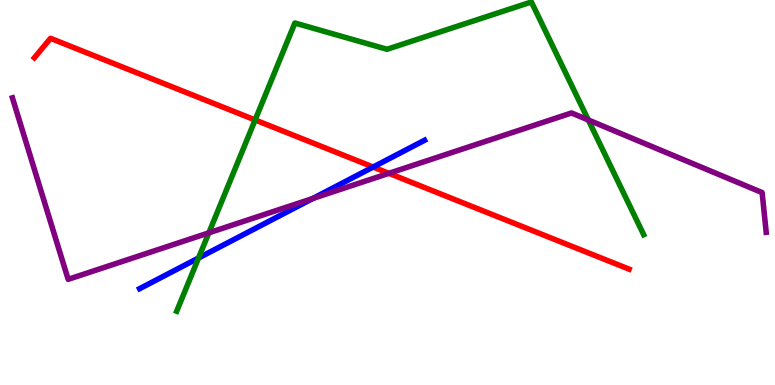[{'lines': ['blue', 'red'], 'intersections': [{'x': 4.81, 'y': 5.66}]}, {'lines': ['green', 'red'], 'intersections': [{'x': 3.29, 'y': 6.88}]}, {'lines': ['purple', 'red'], 'intersections': [{'x': 5.02, 'y': 5.5}]}, {'lines': ['blue', 'green'], 'intersections': [{'x': 2.56, 'y': 3.3}]}, {'lines': ['blue', 'purple'], 'intersections': [{'x': 4.04, 'y': 4.84}]}, {'lines': ['green', 'purple'], 'intersections': [{'x': 2.69, 'y': 3.95}, {'x': 7.59, 'y': 6.88}]}]